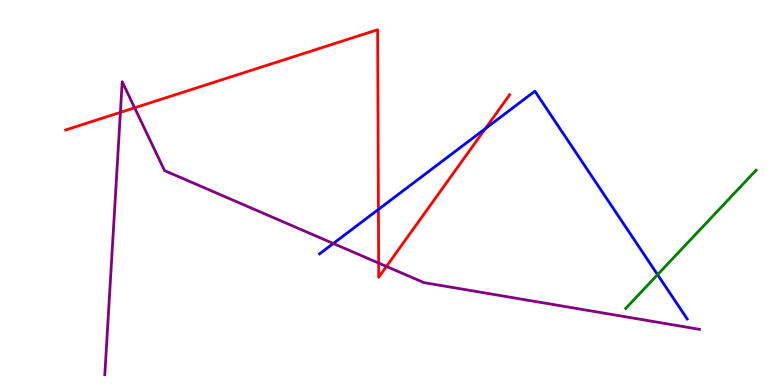[{'lines': ['blue', 'red'], 'intersections': [{'x': 4.88, 'y': 4.56}, {'x': 6.26, 'y': 6.66}]}, {'lines': ['green', 'red'], 'intersections': []}, {'lines': ['purple', 'red'], 'intersections': [{'x': 1.55, 'y': 7.08}, {'x': 1.74, 'y': 7.2}, {'x': 4.89, 'y': 3.17}, {'x': 4.99, 'y': 3.08}]}, {'lines': ['blue', 'green'], 'intersections': [{'x': 8.48, 'y': 2.87}]}, {'lines': ['blue', 'purple'], 'intersections': [{'x': 4.3, 'y': 3.68}]}, {'lines': ['green', 'purple'], 'intersections': []}]